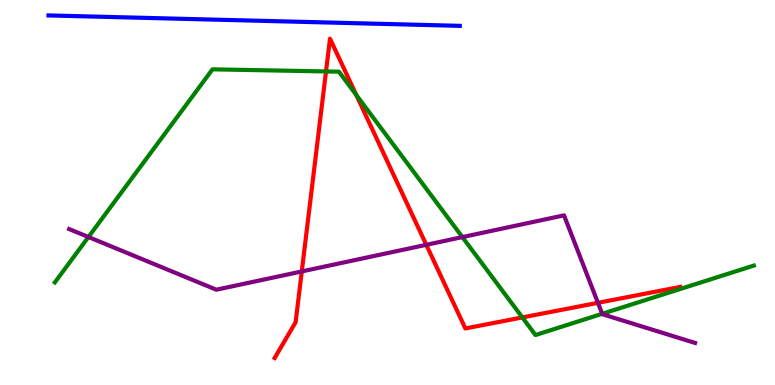[{'lines': ['blue', 'red'], 'intersections': []}, {'lines': ['green', 'red'], 'intersections': [{'x': 4.21, 'y': 8.14}, {'x': 4.6, 'y': 7.53}, {'x': 6.74, 'y': 1.75}]}, {'lines': ['purple', 'red'], 'intersections': [{'x': 3.89, 'y': 2.95}, {'x': 5.5, 'y': 3.64}, {'x': 7.72, 'y': 2.13}]}, {'lines': ['blue', 'green'], 'intersections': []}, {'lines': ['blue', 'purple'], 'intersections': []}, {'lines': ['green', 'purple'], 'intersections': [{'x': 1.14, 'y': 3.84}, {'x': 5.97, 'y': 3.84}, {'x': 7.77, 'y': 1.85}]}]